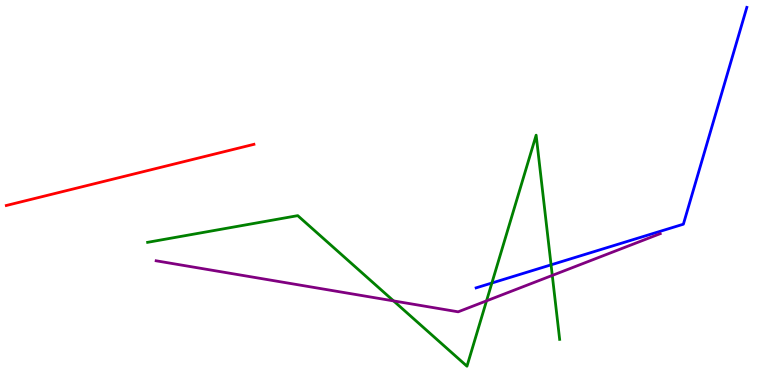[{'lines': ['blue', 'red'], 'intersections': []}, {'lines': ['green', 'red'], 'intersections': []}, {'lines': ['purple', 'red'], 'intersections': []}, {'lines': ['blue', 'green'], 'intersections': [{'x': 6.35, 'y': 2.65}, {'x': 7.11, 'y': 3.12}]}, {'lines': ['blue', 'purple'], 'intersections': []}, {'lines': ['green', 'purple'], 'intersections': [{'x': 5.08, 'y': 2.18}, {'x': 6.28, 'y': 2.19}, {'x': 7.13, 'y': 2.85}]}]